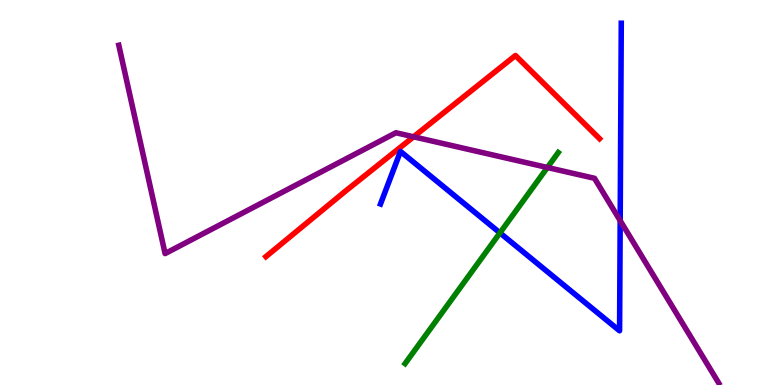[{'lines': ['blue', 'red'], 'intersections': []}, {'lines': ['green', 'red'], 'intersections': []}, {'lines': ['purple', 'red'], 'intersections': [{'x': 5.34, 'y': 6.45}]}, {'lines': ['blue', 'green'], 'intersections': [{'x': 6.45, 'y': 3.95}]}, {'lines': ['blue', 'purple'], 'intersections': [{'x': 8.0, 'y': 4.27}]}, {'lines': ['green', 'purple'], 'intersections': [{'x': 7.06, 'y': 5.65}]}]